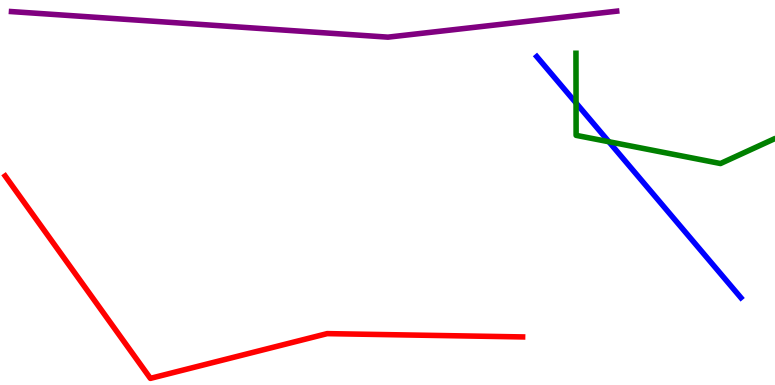[{'lines': ['blue', 'red'], 'intersections': []}, {'lines': ['green', 'red'], 'intersections': []}, {'lines': ['purple', 'red'], 'intersections': []}, {'lines': ['blue', 'green'], 'intersections': [{'x': 7.43, 'y': 7.33}, {'x': 7.86, 'y': 6.32}]}, {'lines': ['blue', 'purple'], 'intersections': []}, {'lines': ['green', 'purple'], 'intersections': []}]